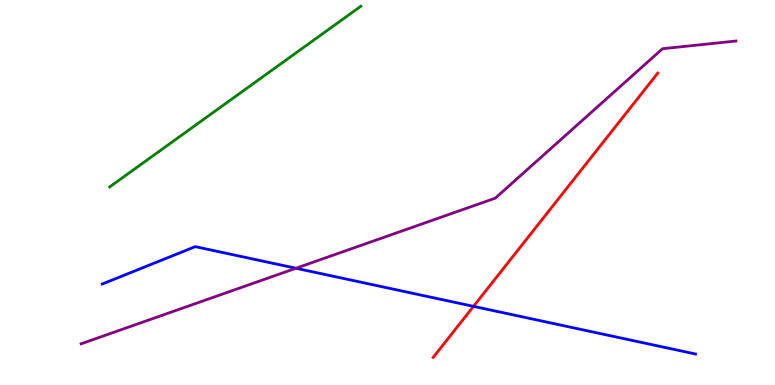[{'lines': ['blue', 'red'], 'intersections': [{'x': 6.11, 'y': 2.04}]}, {'lines': ['green', 'red'], 'intersections': []}, {'lines': ['purple', 'red'], 'intersections': []}, {'lines': ['blue', 'green'], 'intersections': []}, {'lines': ['blue', 'purple'], 'intersections': [{'x': 3.82, 'y': 3.03}]}, {'lines': ['green', 'purple'], 'intersections': []}]